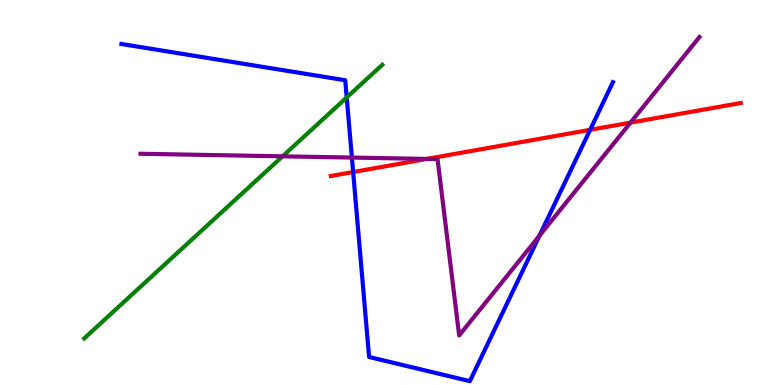[{'lines': ['blue', 'red'], 'intersections': [{'x': 4.56, 'y': 5.53}, {'x': 7.61, 'y': 6.63}]}, {'lines': ['green', 'red'], 'intersections': []}, {'lines': ['purple', 'red'], 'intersections': [{'x': 5.51, 'y': 5.87}, {'x': 8.14, 'y': 6.81}]}, {'lines': ['blue', 'green'], 'intersections': [{'x': 4.47, 'y': 7.47}]}, {'lines': ['blue', 'purple'], 'intersections': [{'x': 4.54, 'y': 5.91}, {'x': 6.96, 'y': 3.88}]}, {'lines': ['green', 'purple'], 'intersections': [{'x': 3.65, 'y': 5.94}]}]